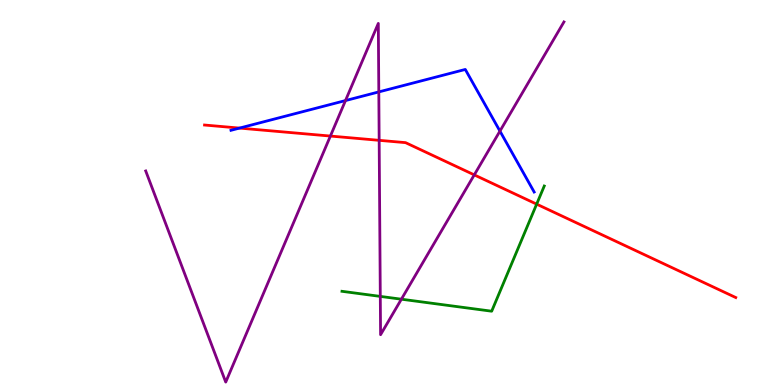[{'lines': ['blue', 'red'], 'intersections': [{'x': 3.09, 'y': 6.67}]}, {'lines': ['green', 'red'], 'intersections': [{'x': 6.92, 'y': 4.7}]}, {'lines': ['purple', 'red'], 'intersections': [{'x': 4.26, 'y': 6.47}, {'x': 4.89, 'y': 6.36}, {'x': 6.12, 'y': 5.46}]}, {'lines': ['blue', 'green'], 'intersections': []}, {'lines': ['blue', 'purple'], 'intersections': [{'x': 4.46, 'y': 7.39}, {'x': 4.89, 'y': 7.61}, {'x': 6.45, 'y': 6.59}]}, {'lines': ['green', 'purple'], 'intersections': [{'x': 4.91, 'y': 2.3}, {'x': 5.18, 'y': 2.23}]}]